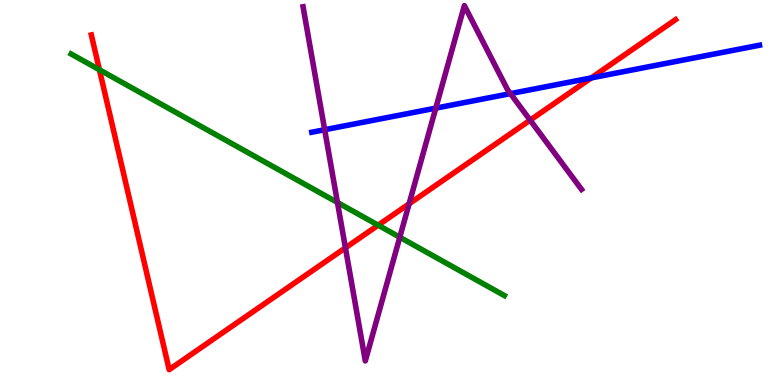[{'lines': ['blue', 'red'], 'intersections': [{'x': 7.63, 'y': 7.98}]}, {'lines': ['green', 'red'], 'intersections': [{'x': 1.28, 'y': 8.19}, {'x': 4.88, 'y': 4.15}]}, {'lines': ['purple', 'red'], 'intersections': [{'x': 4.46, 'y': 3.56}, {'x': 5.28, 'y': 4.71}, {'x': 6.84, 'y': 6.88}]}, {'lines': ['blue', 'green'], 'intersections': []}, {'lines': ['blue', 'purple'], 'intersections': [{'x': 4.19, 'y': 6.63}, {'x': 5.62, 'y': 7.19}, {'x': 6.59, 'y': 7.57}]}, {'lines': ['green', 'purple'], 'intersections': [{'x': 4.35, 'y': 4.74}, {'x': 5.16, 'y': 3.84}]}]